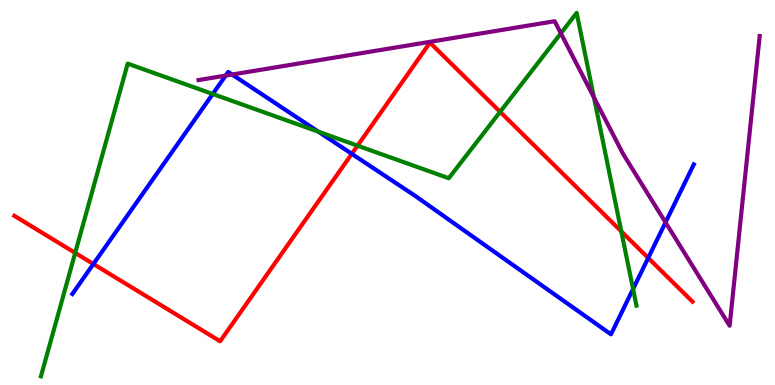[{'lines': ['blue', 'red'], 'intersections': [{'x': 1.21, 'y': 3.14}, {'x': 4.54, 'y': 6.0}, {'x': 8.36, 'y': 3.3}]}, {'lines': ['green', 'red'], 'intersections': [{'x': 0.97, 'y': 3.43}, {'x': 4.61, 'y': 6.22}, {'x': 6.45, 'y': 7.1}, {'x': 8.02, 'y': 3.99}]}, {'lines': ['purple', 'red'], 'intersections': []}, {'lines': ['blue', 'green'], 'intersections': [{'x': 2.75, 'y': 7.56}, {'x': 4.11, 'y': 6.58}, {'x': 8.17, 'y': 2.49}]}, {'lines': ['blue', 'purple'], 'intersections': [{'x': 2.91, 'y': 8.04}, {'x': 3.0, 'y': 8.06}, {'x': 8.59, 'y': 4.22}]}, {'lines': ['green', 'purple'], 'intersections': [{'x': 7.24, 'y': 9.13}, {'x': 7.66, 'y': 7.47}]}]